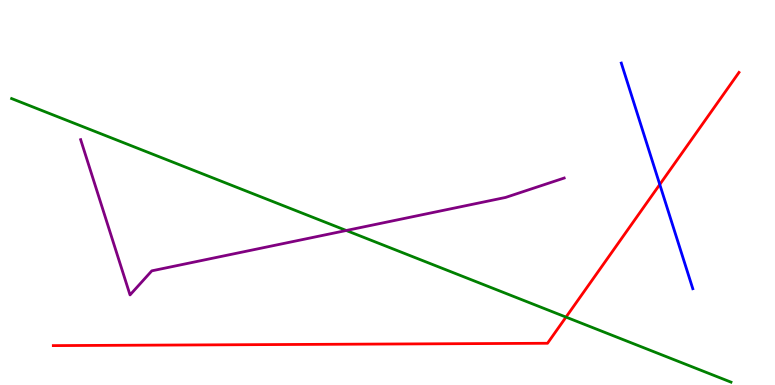[{'lines': ['blue', 'red'], 'intersections': [{'x': 8.51, 'y': 5.21}]}, {'lines': ['green', 'red'], 'intersections': [{'x': 7.3, 'y': 1.76}]}, {'lines': ['purple', 'red'], 'intersections': []}, {'lines': ['blue', 'green'], 'intersections': []}, {'lines': ['blue', 'purple'], 'intersections': []}, {'lines': ['green', 'purple'], 'intersections': [{'x': 4.47, 'y': 4.01}]}]